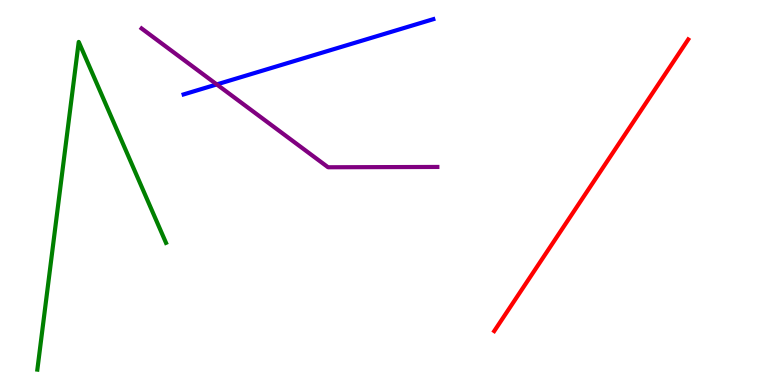[{'lines': ['blue', 'red'], 'intersections': []}, {'lines': ['green', 'red'], 'intersections': []}, {'lines': ['purple', 'red'], 'intersections': []}, {'lines': ['blue', 'green'], 'intersections': []}, {'lines': ['blue', 'purple'], 'intersections': [{'x': 2.8, 'y': 7.81}]}, {'lines': ['green', 'purple'], 'intersections': []}]